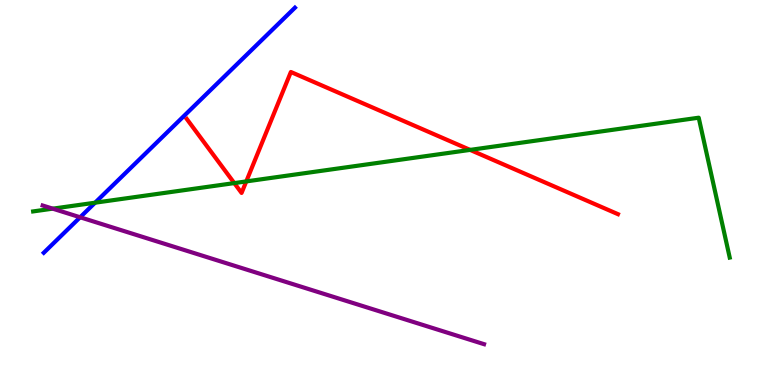[{'lines': ['blue', 'red'], 'intersections': []}, {'lines': ['green', 'red'], 'intersections': [{'x': 3.02, 'y': 5.24}, {'x': 3.18, 'y': 5.29}, {'x': 6.07, 'y': 6.11}]}, {'lines': ['purple', 'red'], 'intersections': []}, {'lines': ['blue', 'green'], 'intersections': [{'x': 1.23, 'y': 4.74}]}, {'lines': ['blue', 'purple'], 'intersections': [{'x': 1.03, 'y': 4.36}]}, {'lines': ['green', 'purple'], 'intersections': [{'x': 0.68, 'y': 4.58}]}]